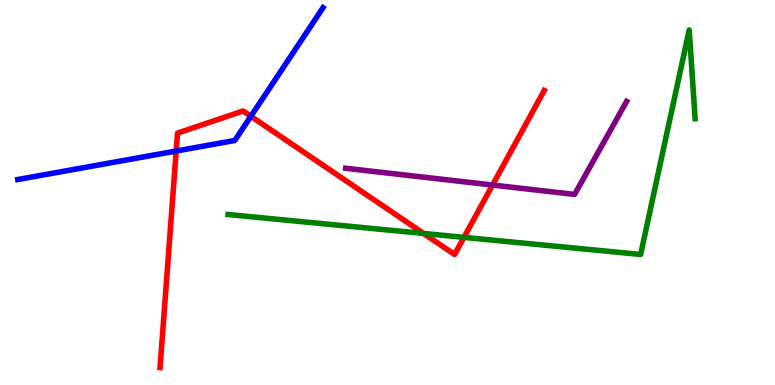[{'lines': ['blue', 'red'], 'intersections': [{'x': 2.27, 'y': 6.08}, {'x': 3.24, 'y': 6.98}]}, {'lines': ['green', 'red'], 'intersections': [{'x': 5.47, 'y': 3.94}, {'x': 5.99, 'y': 3.83}]}, {'lines': ['purple', 'red'], 'intersections': [{'x': 6.36, 'y': 5.19}]}, {'lines': ['blue', 'green'], 'intersections': []}, {'lines': ['blue', 'purple'], 'intersections': []}, {'lines': ['green', 'purple'], 'intersections': []}]